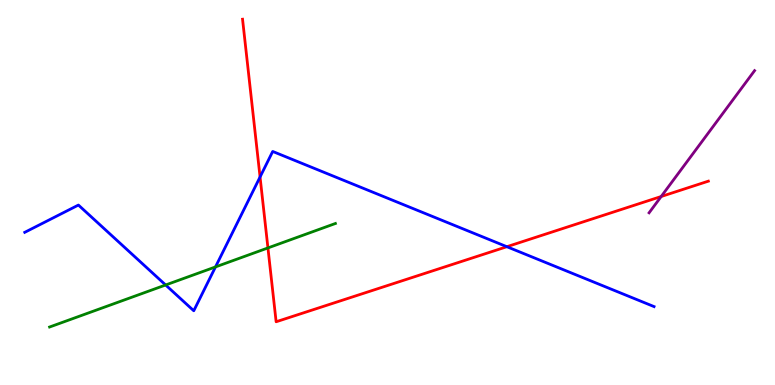[{'lines': ['blue', 'red'], 'intersections': [{'x': 3.36, 'y': 5.4}, {'x': 6.54, 'y': 3.59}]}, {'lines': ['green', 'red'], 'intersections': [{'x': 3.46, 'y': 3.56}]}, {'lines': ['purple', 'red'], 'intersections': [{'x': 8.53, 'y': 4.9}]}, {'lines': ['blue', 'green'], 'intersections': [{'x': 2.14, 'y': 2.6}, {'x': 2.78, 'y': 3.07}]}, {'lines': ['blue', 'purple'], 'intersections': []}, {'lines': ['green', 'purple'], 'intersections': []}]